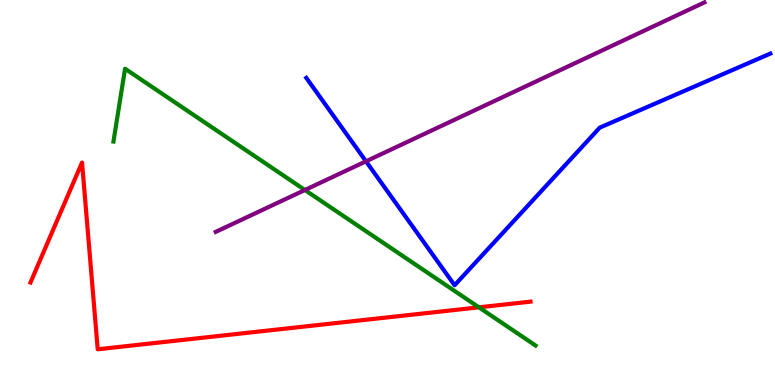[{'lines': ['blue', 'red'], 'intersections': []}, {'lines': ['green', 'red'], 'intersections': [{'x': 6.18, 'y': 2.02}]}, {'lines': ['purple', 'red'], 'intersections': []}, {'lines': ['blue', 'green'], 'intersections': []}, {'lines': ['blue', 'purple'], 'intersections': [{'x': 4.72, 'y': 5.81}]}, {'lines': ['green', 'purple'], 'intersections': [{'x': 3.93, 'y': 5.06}]}]